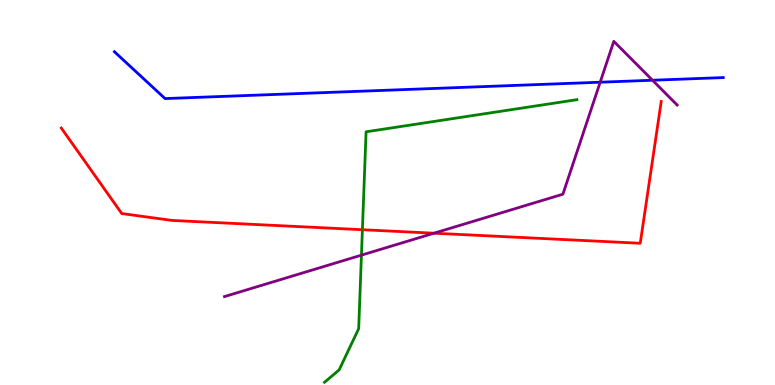[{'lines': ['blue', 'red'], 'intersections': []}, {'lines': ['green', 'red'], 'intersections': [{'x': 4.68, 'y': 4.03}]}, {'lines': ['purple', 'red'], 'intersections': [{'x': 5.6, 'y': 3.94}]}, {'lines': ['blue', 'green'], 'intersections': []}, {'lines': ['blue', 'purple'], 'intersections': [{'x': 7.74, 'y': 7.86}, {'x': 8.42, 'y': 7.92}]}, {'lines': ['green', 'purple'], 'intersections': [{'x': 4.66, 'y': 3.37}]}]